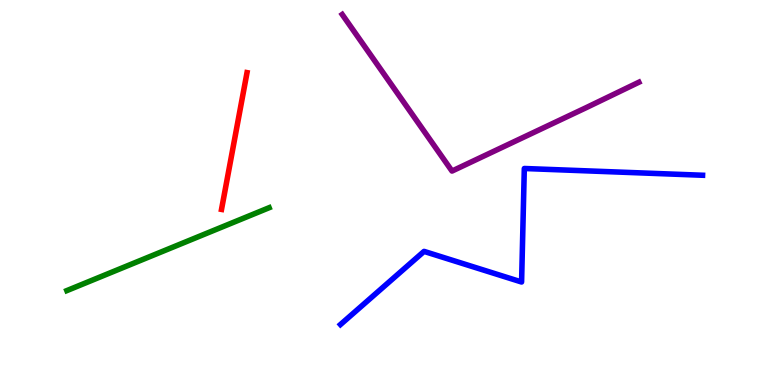[{'lines': ['blue', 'red'], 'intersections': []}, {'lines': ['green', 'red'], 'intersections': []}, {'lines': ['purple', 'red'], 'intersections': []}, {'lines': ['blue', 'green'], 'intersections': []}, {'lines': ['blue', 'purple'], 'intersections': []}, {'lines': ['green', 'purple'], 'intersections': []}]